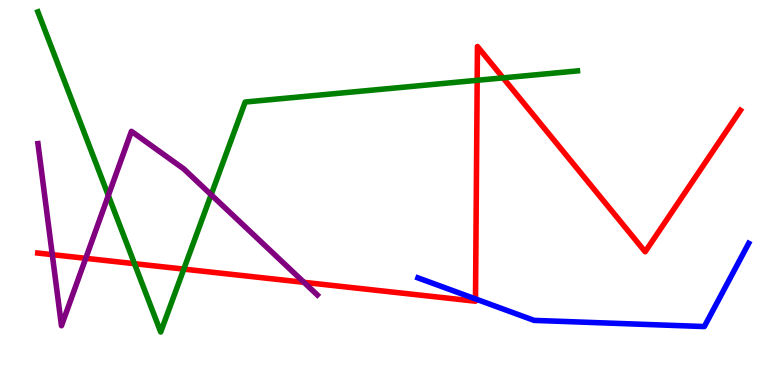[{'lines': ['blue', 'red'], 'intersections': [{'x': 6.14, 'y': 2.24}]}, {'lines': ['green', 'red'], 'intersections': [{'x': 1.74, 'y': 3.15}, {'x': 2.37, 'y': 3.01}, {'x': 6.16, 'y': 7.91}, {'x': 6.49, 'y': 7.98}]}, {'lines': ['purple', 'red'], 'intersections': [{'x': 0.675, 'y': 3.39}, {'x': 1.11, 'y': 3.29}, {'x': 3.92, 'y': 2.67}]}, {'lines': ['blue', 'green'], 'intersections': []}, {'lines': ['blue', 'purple'], 'intersections': []}, {'lines': ['green', 'purple'], 'intersections': [{'x': 1.4, 'y': 4.92}, {'x': 2.72, 'y': 4.94}]}]